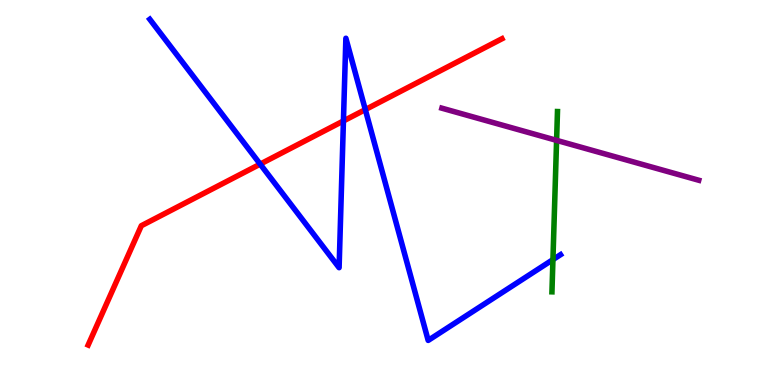[{'lines': ['blue', 'red'], 'intersections': [{'x': 3.36, 'y': 5.74}, {'x': 4.43, 'y': 6.86}, {'x': 4.71, 'y': 7.15}]}, {'lines': ['green', 'red'], 'intersections': []}, {'lines': ['purple', 'red'], 'intersections': []}, {'lines': ['blue', 'green'], 'intersections': [{'x': 7.13, 'y': 3.26}]}, {'lines': ['blue', 'purple'], 'intersections': []}, {'lines': ['green', 'purple'], 'intersections': [{'x': 7.18, 'y': 6.35}]}]